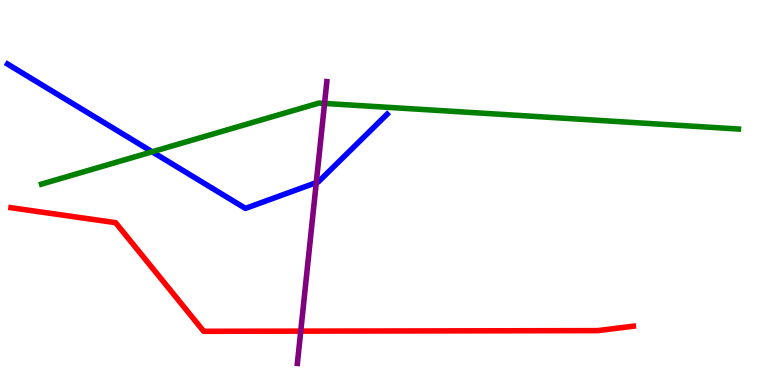[{'lines': ['blue', 'red'], 'intersections': []}, {'lines': ['green', 'red'], 'intersections': []}, {'lines': ['purple', 'red'], 'intersections': [{'x': 3.88, 'y': 1.4}]}, {'lines': ['blue', 'green'], 'intersections': [{'x': 1.96, 'y': 6.06}]}, {'lines': ['blue', 'purple'], 'intersections': [{'x': 4.08, 'y': 5.26}]}, {'lines': ['green', 'purple'], 'intersections': [{'x': 4.19, 'y': 7.31}]}]